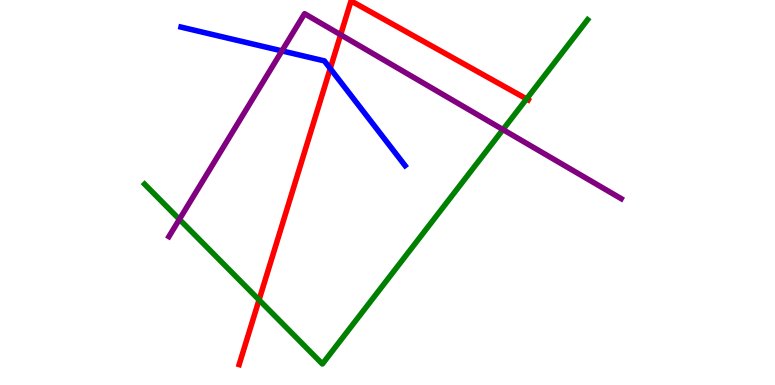[{'lines': ['blue', 'red'], 'intersections': [{'x': 4.26, 'y': 8.22}]}, {'lines': ['green', 'red'], 'intersections': [{'x': 3.34, 'y': 2.21}, {'x': 6.79, 'y': 7.43}]}, {'lines': ['purple', 'red'], 'intersections': [{'x': 4.4, 'y': 9.1}]}, {'lines': ['blue', 'green'], 'intersections': []}, {'lines': ['blue', 'purple'], 'intersections': [{'x': 3.64, 'y': 8.68}]}, {'lines': ['green', 'purple'], 'intersections': [{'x': 2.31, 'y': 4.3}, {'x': 6.49, 'y': 6.63}]}]